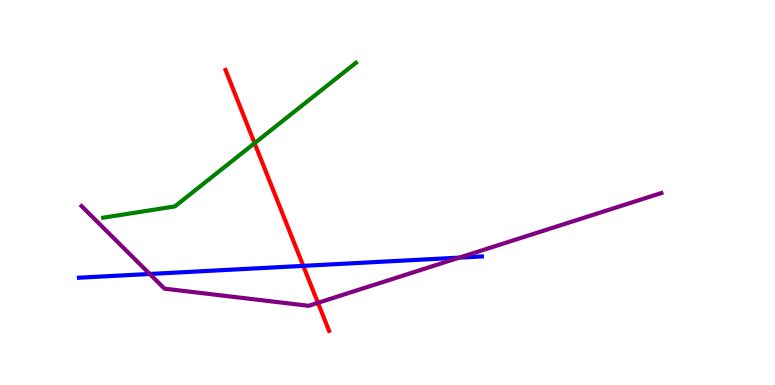[{'lines': ['blue', 'red'], 'intersections': [{'x': 3.91, 'y': 3.09}]}, {'lines': ['green', 'red'], 'intersections': [{'x': 3.28, 'y': 6.28}]}, {'lines': ['purple', 'red'], 'intersections': [{'x': 4.1, 'y': 2.13}]}, {'lines': ['blue', 'green'], 'intersections': []}, {'lines': ['blue', 'purple'], 'intersections': [{'x': 1.93, 'y': 2.88}, {'x': 5.93, 'y': 3.31}]}, {'lines': ['green', 'purple'], 'intersections': []}]